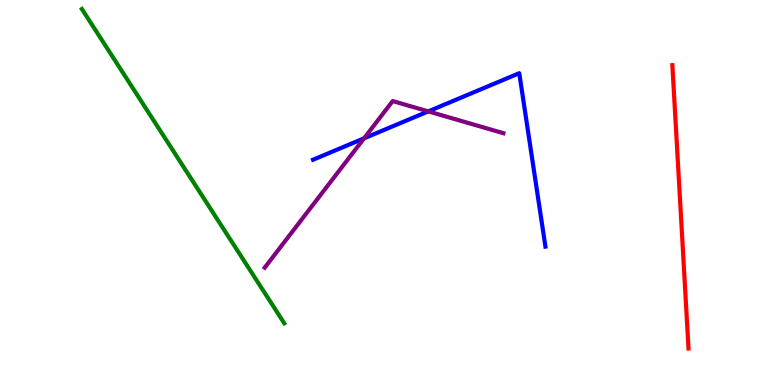[{'lines': ['blue', 'red'], 'intersections': []}, {'lines': ['green', 'red'], 'intersections': []}, {'lines': ['purple', 'red'], 'intersections': []}, {'lines': ['blue', 'green'], 'intersections': []}, {'lines': ['blue', 'purple'], 'intersections': [{'x': 4.7, 'y': 6.41}, {'x': 5.53, 'y': 7.11}]}, {'lines': ['green', 'purple'], 'intersections': []}]